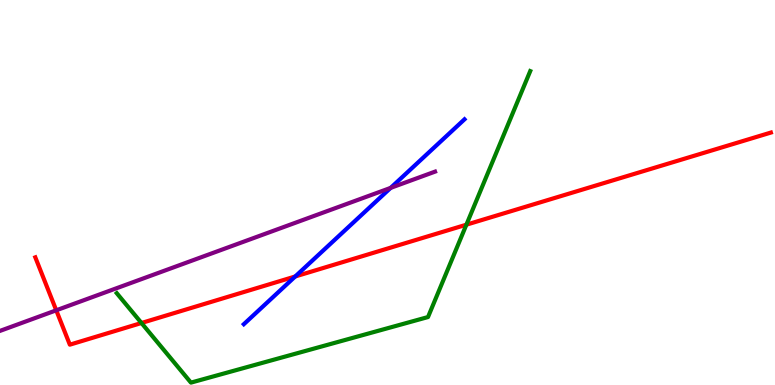[{'lines': ['blue', 'red'], 'intersections': [{'x': 3.81, 'y': 2.82}]}, {'lines': ['green', 'red'], 'intersections': [{'x': 1.83, 'y': 1.61}, {'x': 6.02, 'y': 4.16}]}, {'lines': ['purple', 'red'], 'intersections': [{'x': 0.726, 'y': 1.94}]}, {'lines': ['blue', 'green'], 'intersections': []}, {'lines': ['blue', 'purple'], 'intersections': [{'x': 5.04, 'y': 5.12}]}, {'lines': ['green', 'purple'], 'intersections': []}]